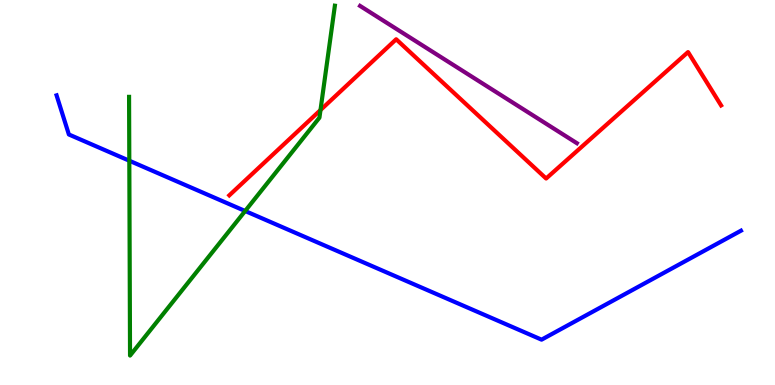[{'lines': ['blue', 'red'], 'intersections': []}, {'lines': ['green', 'red'], 'intersections': [{'x': 4.14, 'y': 7.14}]}, {'lines': ['purple', 'red'], 'intersections': []}, {'lines': ['blue', 'green'], 'intersections': [{'x': 1.67, 'y': 5.83}, {'x': 3.16, 'y': 4.52}]}, {'lines': ['blue', 'purple'], 'intersections': []}, {'lines': ['green', 'purple'], 'intersections': []}]